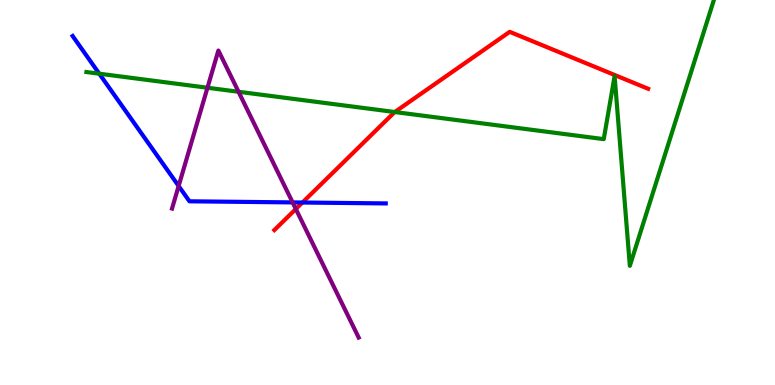[{'lines': ['blue', 'red'], 'intersections': [{'x': 3.9, 'y': 4.74}]}, {'lines': ['green', 'red'], 'intersections': [{'x': 5.09, 'y': 7.09}]}, {'lines': ['purple', 'red'], 'intersections': [{'x': 3.82, 'y': 4.57}]}, {'lines': ['blue', 'green'], 'intersections': [{'x': 1.28, 'y': 8.09}]}, {'lines': ['blue', 'purple'], 'intersections': [{'x': 2.31, 'y': 5.17}, {'x': 3.78, 'y': 4.74}]}, {'lines': ['green', 'purple'], 'intersections': [{'x': 2.68, 'y': 7.72}, {'x': 3.08, 'y': 7.62}]}]